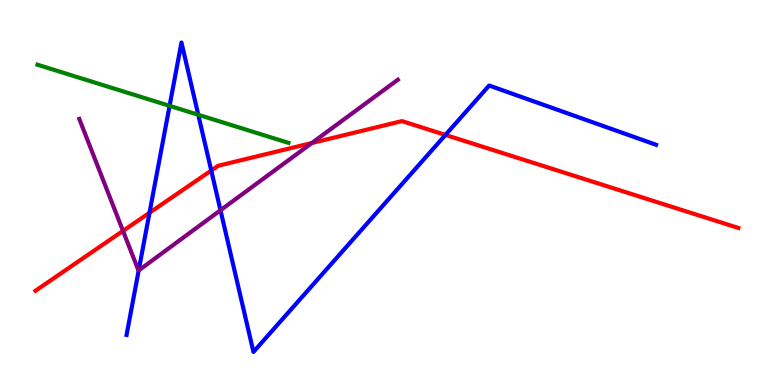[{'lines': ['blue', 'red'], 'intersections': [{'x': 1.93, 'y': 4.47}, {'x': 2.73, 'y': 5.57}, {'x': 5.75, 'y': 6.5}]}, {'lines': ['green', 'red'], 'intersections': []}, {'lines': ['purple', 'red'], 'intersections': [{'x': 1.59, 'y': 4.0}, {'x': 4.02, 'y': 6.29}]}, {'lines': ['blue', 'green'], 'intersections': [{'x': 2.19, 'y': 7.25}, {'x': 2.56, 'y': 7.02}]}, {'lines': ['blue', 'purple'], 'intersections': [{'x': 1.79, 'y': 2.98}, {'x': 2.85, 'y': 4.54}]}, {'lines': ['green', 'purple'], 'intersections': []}]